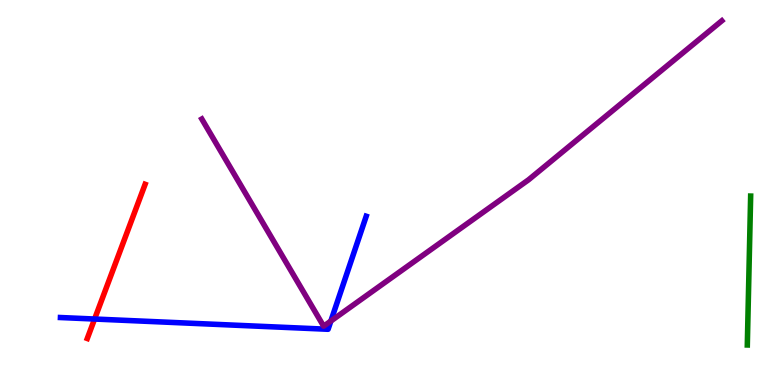[{'lines': ['blue', 'red'], 'intersections': [{'x': 1.22, 'y': 1.71}]}, {'lines': ['green', 'red'], 'intersections': []}, {'lines': ['purple', 'red'], 'intersections': []}, {'lines': ['blue', 'green'], 'intersections': []}, {'lines': ['blue', 'purple'], 'intersections': [{'x': 4.27, 'y': 1.66}]}, {'lines': ['green', 'purple'], 'intersections': []}]